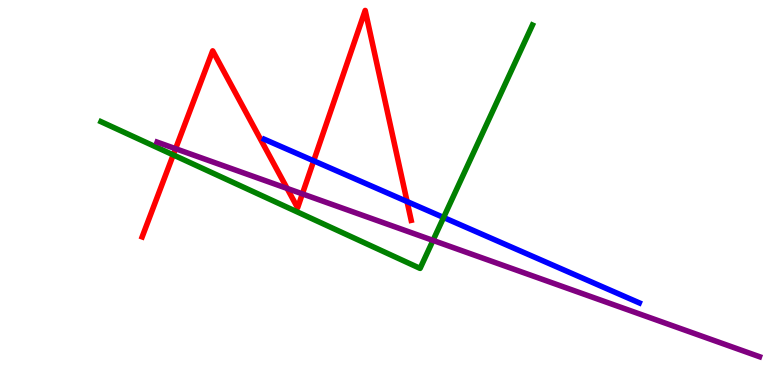[{'lines': ['blue', 'red'], 'intersections': [{'x': 4.05, 'y': 5.82}, {'x': 5.25, 'y': 4.76}]}, {'lines': ['green', 'red'], 'intersections': [{'x': 2.24, 'y': 5.98}]}, {'lines': ['purple', 'red'], 'intersections': [{'x': 2.27, 'y': 6.14}, {'x': 3.71, 'y': 5.11}, {'x': 3.9, 'y': 4.96}]}, {'lines': ['blue', 'green'], 'intersections': [{'x': 5.72, 'y': 4.35}]}, {'lines': ['blue', 'purple'], 'intersections': []}, {'lines': ['green', 'purple'], 'intersections': [{'x': 5.59, 'y': 3.76}]}]